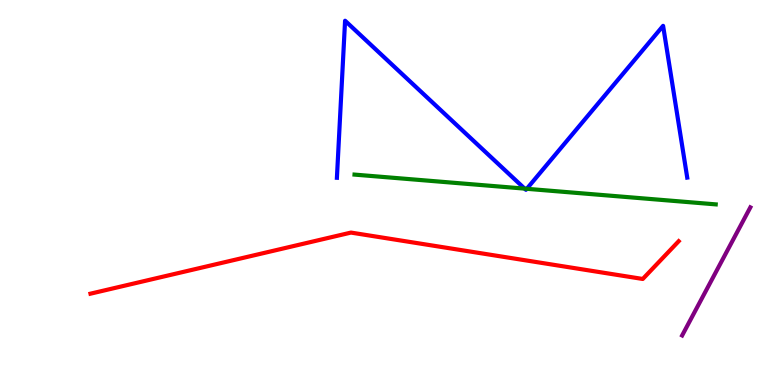[{'lines': ['blue', 'red'], 'intersections': []}, {'lines': ['green', 'red'], 'intersections': []}, {'lines': ['purple', 'red'], 'intersections': []}, {'lines': ['blue', 'green'], 'intersections': [{'x': 6.77, 'y': 5.1}, {'x': 6.8, 'y': 5.1}]}, {'lines': ['blue', 'purple'], 'intersections': []}, {'lines': ['green', 'purple'], 'intersections': []}]